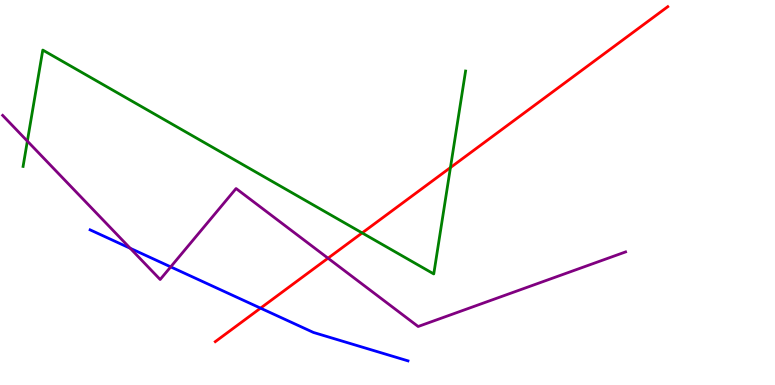[{'lines': ['blue', 'red'], 'intersections': [{'x': 3.36, 'y': 2.0}]}, {'lines': ['green', 'red'], 'intersections': [{'x': 4.67, 'y': 3.95}, {'x': 5.81, 'y': 5.65}]}, {'lines': ['purple', 'red'], 'intersections': [{'x': 4.23, 'y': 3.29}]}, {'lines': ['blue', 'green'], 'intersections': []}, {'lines': ['blue', 'purple'], 'intersections': [{'x': 1.68, 'y': 3.55}, {'x': 2.2, 'y': 3.07}]}, {'lines': ['green', 'purple'], 'intersections': [{'x': 0.353, 'y': 6.33}]}]